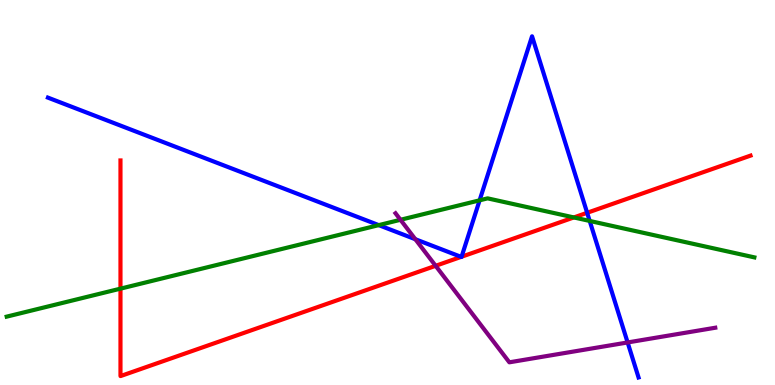[{'lines': ['blue', 'red'], 'intersections': [{'x': 5.95, 'y': 3.33}, {'x': 5.96, 'y': 3.33}, {'x': 7.58, 'y': 4.47}]}, {'lines': ['green', 'red'], 'intersections': [{'x': 1.55, 'y': 2.5}, {'x': 7.4, 'y': 4.35}]}, {'lines': ['purple', 'red'], 'intersections': [{'x': 5.62, 'y': 3.1}]}, {'lines': ['blue', 'green'], 'intersections': [{'x': 4.89, 'y': 4.15}, {'x': 6.19, 'y': 4.8}, {'x': 7.61, 'y': 4.26}]}, {'lines': ['blue', 'purple'], 'intersections': [{'x': 5.36, 'y': 3.79}, {'x': 8.1, 'y': 1.11}]}, {'lines': ['green', 'purple'], 'intersections': [{'x': 5.17, 'y': 4.29}]}]